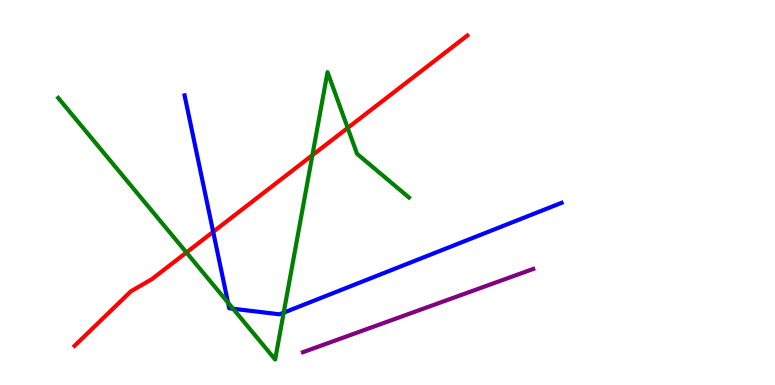[{'lines': ['blue', 'red'], 'intersections': [{'x': 2.75, 'y': 3.98}]}, {'lines': ['green', 'red'], 'intersections': [{'x': 2.41, 'y': 3.44}, {'x': 4.03, 'y': 5.97}, {'x': 4.49, 'y': 6.68}]}, {'lines': ['purple', 'red'], 'intersections': []}, {'lines': ['blue', 'green'], 'intersections': [{'x': 2.94, 'y': 2.14}, {'x': 3.01, 'y': 1.98}, {'x': 3.66, 'y': 1.88}]}, {'lines': ['blue', 'purple'], 'intersections': []}, {'lines': ['green', 'purple'], 'intersections': []}]